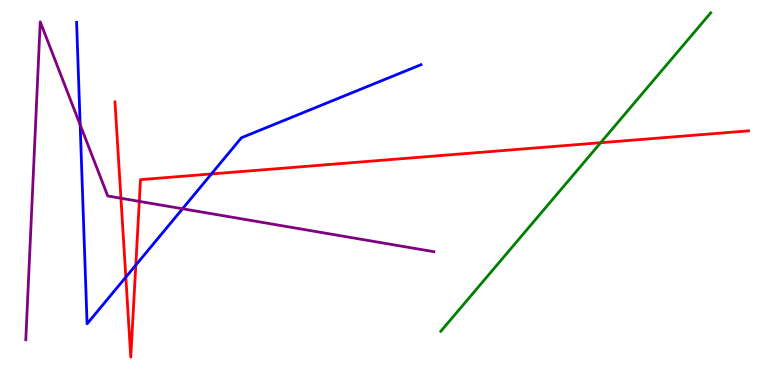[{'lines': ['blue', 'red'], 'intersections': [{'x': 1.62, 'y': 2.8}, {'x': 1.75, 'y': 3.11}, {'x': 2.73, 'y': 5.48}]}, {'lines': ['green', 'red'], 'intersections': [{'x': 7.75, 'y': 6.29}]}, {'lines': ['purple', 'red'], 'intersections': [{'x': 1.56, 'y': 4.85}, {'x': 1.8, 'y': 4.77}]}, {'lines': ['blue', 'green'], 'intersections': []}, {'lines': ['blue', 'purple'], 'intersections': [{'x': 1.03, 'y': 6.76}, {'x': 2.36, 'y': 4.58}]}, {'lines': ['green', 'purple'], 'intersections': []}]